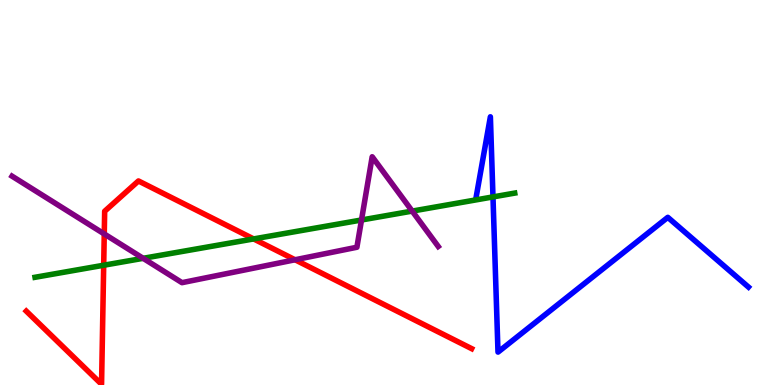[{'lines': ['blue', 'red'], 'intersections': []}, {'lines': ['green', 'red'], 'intersections': [{'x': 1.34, 'y': 3.11}, {'x': 3.27, 'y': 3.79}]}, {'lines': ['purple', 'red'], 'intersections': [{'x': 1.35, 'y': 3.92}, {'x': 3.81, 'y': 3.25}]}, {'lines': ['blue', 'green'], 'intersections': [{'x': 6.36, 'y': 4.89}]}, {'lines': ['blue', 'purple'], 'intersections': []}, {'lines': ['green', 'purple'], 'intersections': [{'x': 1.85, 'y': 3.29}, {'x': 4.66, 'y': 4.29}, {'x': 5.32, 'y': 4.52}]}]